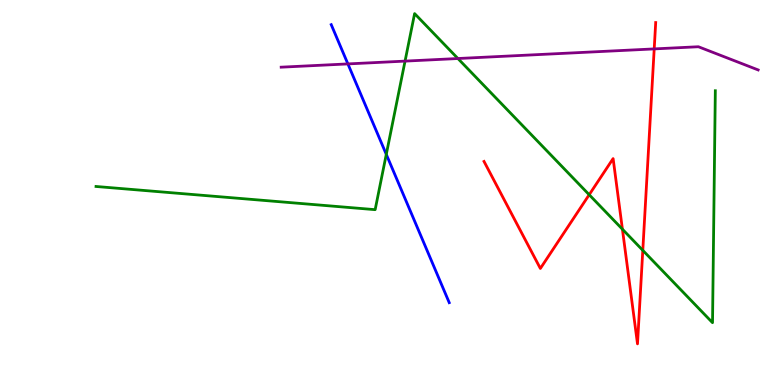[{'lines': ['blue', 'red'], 'intersections': []}, {'lines': ['green', 'red'], 'intersections': [{'x': 7.6, 'y': 4.94}, {'x': 8.03, 'y': 4.05}, {'x': 8.29, 'y': 3.5}]}, {'lines': ['purple', 'red'], 'intersections': [{'x': 8.44, 'y': 8.73}]}, {'lines': ['blue', 'green'], 'intersections': [{'x': 4.98, 'y': 5.99}]}, {'lines': ['blue', 'purple'], 'intersections': [{'x': 4.49, 'y': 8.34}]}, {'lines': ['green', 'purple'], 'intersections': [{'x': 5.23, 'y': 8.41}, {'x': 5.91, 'y': 8.48}]}]